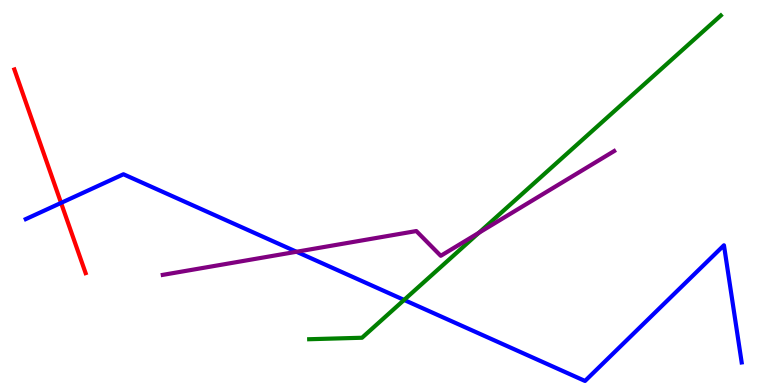[{'lines': ['blue', 'red'], 'intersections': [{'x': 0.788, 'y': 4.73}]}, {'lines': ['green', 'red'], 'intersections': []}, {'lines': ['purple', 'red'], 'intersections': []}, {'lines': ['blue', 'green'], 'intersections': [{'x': 5.21, 'y': 2.21}]}, {'lines': ['blue', 'purple'], 'intersections': [{'x': 3.83, 'y': 3.46}]}, {'lines': ['green', 'purple'], 'intersections': [{'x': 6.18, 'y': 3.95}]}]